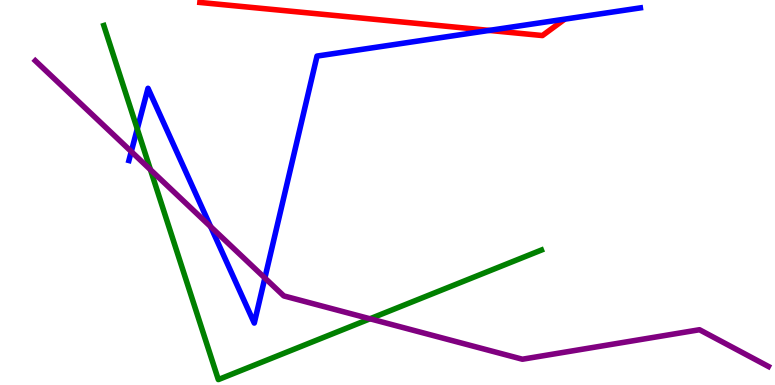[{'lines': ['blue', 'red'], 'intersections': [{'x': 6.31, 'y': 9.21}]}, {'lines': ['green', 'red'], 'intersections': []}, {'lines': ['purple', 'red'], 'intersections': []}, {'lines': ['blue', 'green'], 'intersections': [{'x': 1.77, 'y': 6.65}]}, {'lines': ['blue', 'purple'], 'intersections': [{'x': 1.69, 'y': 6.06}, {'x': 2.72, 'y': 4.11}, {'x': 3.42, 'y': 2.78}]}, {'lines': ['green', 'purple'], 'intersections': [{'x': 1.94, 'y': 5.59}, {'x': 4.77, 'y': 1.72}]}]